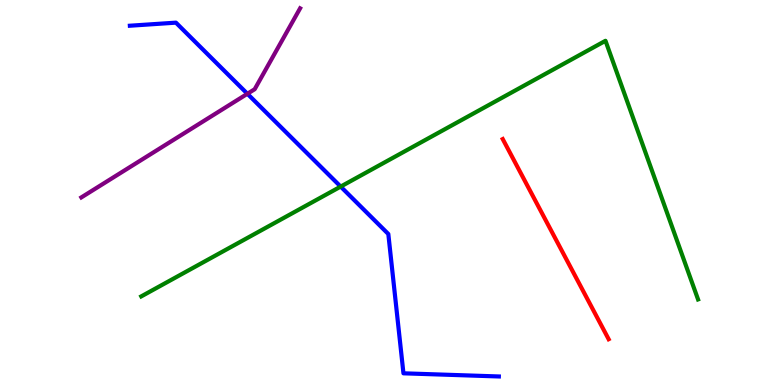[{'lines': ['blue', 'red'], 'intersections': []}, {'lines': ['green', 'red'], 'intersections': []}, {'lines': ['purple', 'red'], 'intersections': []}, {'lines': ['blue', 'green'], 'intersections': [{'x': 4.4, 'y': 5.15}]}, {'lines': ['blue', 'purple'], 'intersections': [{'x': 3.19, 'y': 7.56}]}, {'lines': ['green', 'purple'], 'intersections': []}]